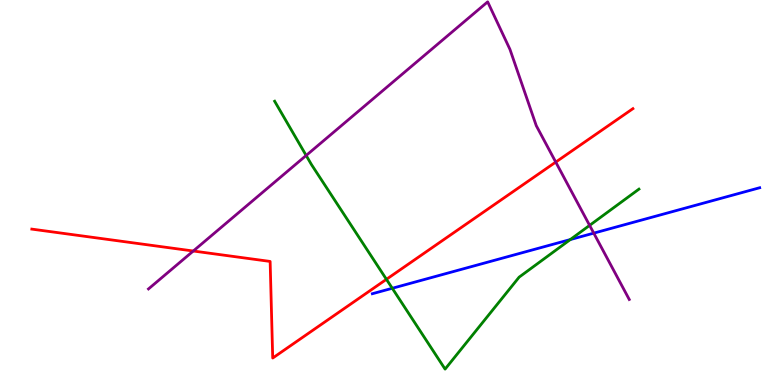[{'lines': ['blue', 'red'], 'intersections': []}, {'lines': ['green', 'red'], 'intersections': [{'x': 4.99, 'y': 2.75}]}, {'lines': ['purple', 'red'], 'intersections': [{'x': 2.49, 'y': 3.48}, {'x': 7.17, 'y': 5.79}]}, {'lines': ['blue', 'green'], 'intersections': [{'x': 5.06, 'y': 2.51}, {'x': 7.36, 'y': 3.78}]}, {'lines': ['blue', 'purple'], 'intersections': [{'x': 7.66, 'y': 3.94}]}, {'lines': ['green', 'purple'], 'intersections': [{'x': 3.95, 'y': 5.96}, {'x': 7.61, 'y': 4.15}]}]